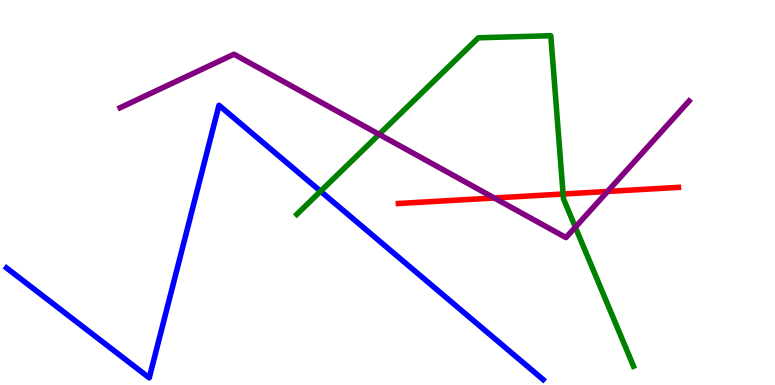[{'lines': ['blue', 'red'], 'intersections': []}, {'lines': ['green', 'red'], 'intersections': [{'x': 7.27, 'y': 4.96}]}, {'lines': ['purple', 'red'], 'intersections': [{'x': 6.38, 'y': 4.86}, {'x': 7.84, 'y': 5.03}]}, {'lines': ['blue', 'green'], 'intersections': [{'x': 4.14, 'y': 5.03}]}, {'lines': ['blue', 'purple'], 'intersections': []}, {'lines': ['green', 'purple'], 'intersections': [{'x': 4.89, 'y': 6.51}, {'x': 7.42, 'y': 4.1}]}]